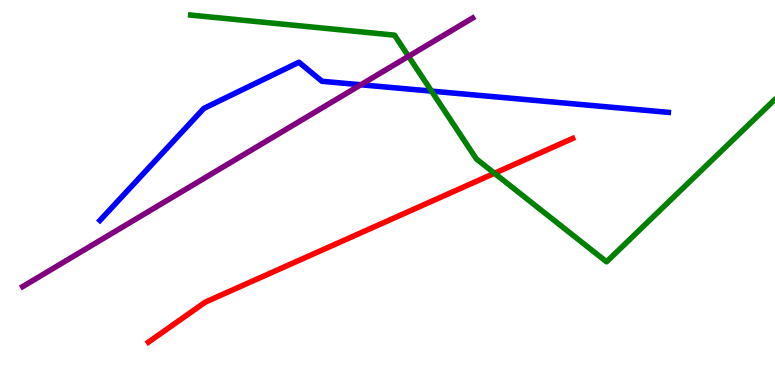[{'lines': ['blue', 'red'], 'intersections': []}, {'lines': ['green', 'red'], 'intersections': [{'x': 6.38, 'y': 5.5}]}, {'lines': ['purple', 'red'], 'intersections': []}, {'lines': ['blue', 'green'], 'intersections': [{'x': 5.57, 'y': 7.63}]}, {'lines': ['blue', 'purple'], 'intersections': [{'x': 4.66, 'y': 7.8}]}, {'lines': ['green', 'purple'], 'intersections': [{'x': 5.27, 'y': 8.54}]}]